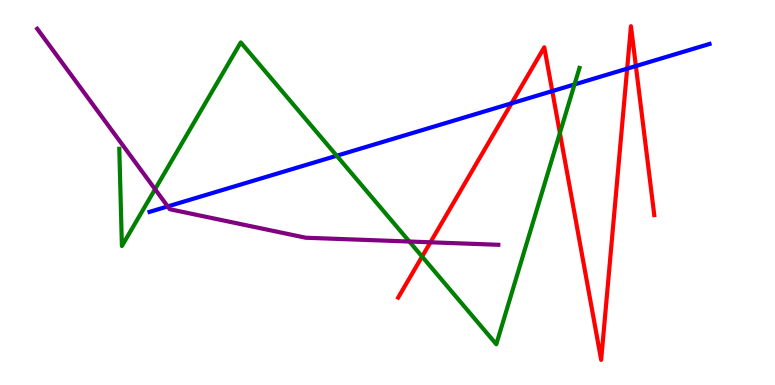[{'lines': ['blue', 'red'], 'intersections': [{'x': 6.6, 'y': 7.32}, {'x': 7.13, 'y': 7.63}, {'x': 8.09, 'y': 8.22}, {'x': 8.2, 'y': 8.28}]}, {'lines': ['green', 'red'], 'intersections': [{'x': 5.45, 'y': 3.34}, {'x': 7.22, 'y': 6.55}]}, {'lines': ['purple', 'red'], 'intersections': [{'x': 5.55, 'y': 3.71}]}, {'lines': ['blue', 'green'], 'intersections': [{'x': 4.34, 'y': 5.95}, {'x': 7.41, 'y': 7.81}]}, {'lines': ['blue', 'purple'], 'intersections': [{'x': 2.16, 'y': 4.64}]}, {'lines': ['green', 'purple'], 'intersections': [{'x': 2.0, 'y': 5.09}, {'x': 5.28, 'y': 3.73}]}]